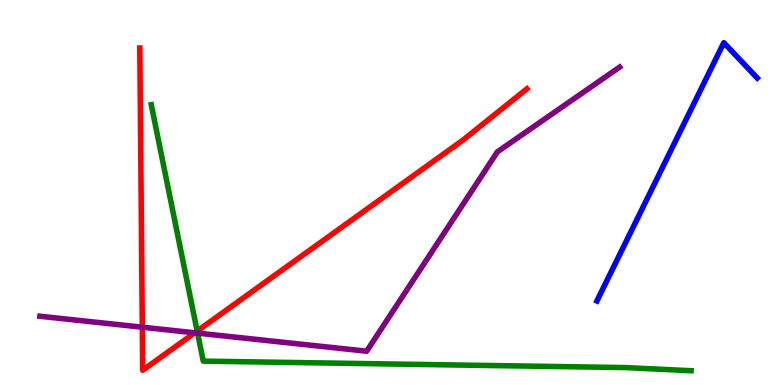[{'lines': ['blue', 'red'], 'intersections': []}, {'lines': ['green', 'red'], 'intersections': [{'x': 2.54, 'y': 1.4}]}, {'lines': ['purple', 'red'], 'intersections': [{'x': 1.84, 'y': 1.5}, {'x': 2.51, 'y': 1.36}]}, {'lines': ['blue', 'green'], 'intersections': []}, {'lines': ['blue', 'purple'], 'intersections': []}, {'lines': ['green', 'purple'], 'intersections': [{'x': 2.55, 'y': 1.35}]}]